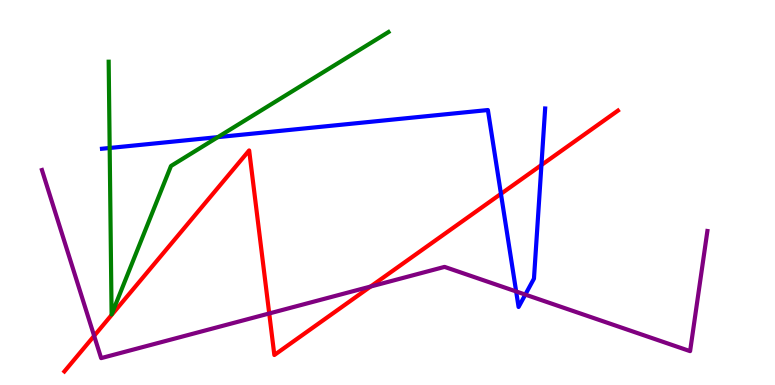[{'lines': ['blue', 'red'], 'intersections': [{'x': 6.46, 'y': 4.97}, {'x': 6.99, 'y': 5.71}]}, {'lines': ['green', 'red'], 'intersections': []}, {'lines': ['purple', 'red'], 'intersections': [{'x': 1.21, 'y': 1.28}, {'x': 3.47, 'y': 1.86}, {'x': 4.78, 'y': 2.56}]}, {'lines': ['blue', 'green'], 'intersections': [{'x': 1.42, 'y': 6.16}, {'x': 2.81, 'y': 6.44}]}, {'lines': ['blue', 'purple'], 'intersections': [{'x': 6.66, 'y': 2.43}, {'x': 6.78, 'y': 2.35}]}, {'lines': ['green', 'purple'], 'intersections': []}]